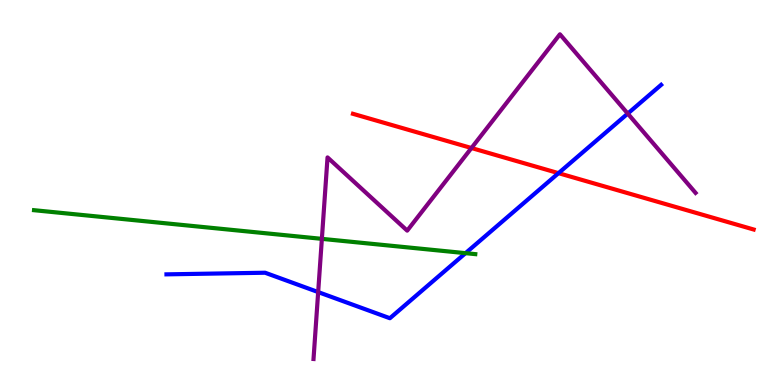[{'lines': ['blue', 'red'], 'intersections': [{'x': 7.21, 'y': 5.5}]}, {'lines': ['green', 'red'], 'intersections': []}, {'lines': ['purple', 'red'], 'intersections': [{'x': 6.08, 'y': 6.16}]}, {'lines': ['blue', 'green'], 'intersections': [{'x': 6.01, 'y': 3.42}]}, {'lines': ['blue', 'purple'], 'intersections': [{'x': 4.11, 'y': 2.41}, {'x': 8.1, 'y': 7.05}]}, {'lines': ['green', 'purple'], 'intersections': [{'x': 4.15, 'y': 3.8}]}]